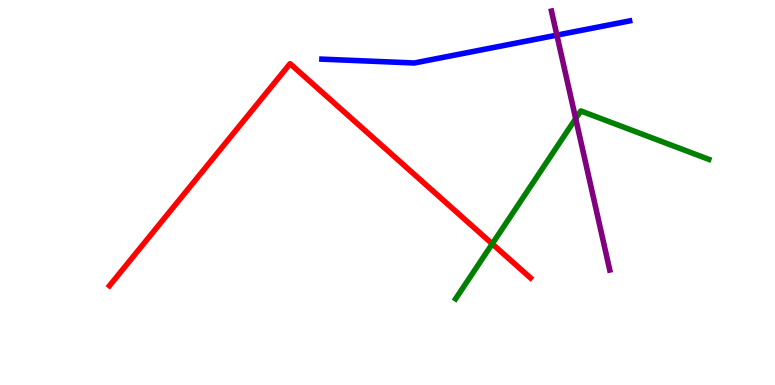[{'lines': ['blue', 'red'], 'intersections': []}, {'lines': ['green', 'red'], 'intersections': [{'x': 6.35, 'y': 3.67}]}, {'lines': ['purple', 'red'], 'intersections': []}, {'lines': ['blue', 'green'], 'intersections': []}, {'lines': ['blue', 'purple'], 'intersections': [{'x': 7.19, 'y': 9.09}]}, {'lines': ['green', 'purple'], 'intersections': [{'x': 7.43, 'y': 6.92}]}]